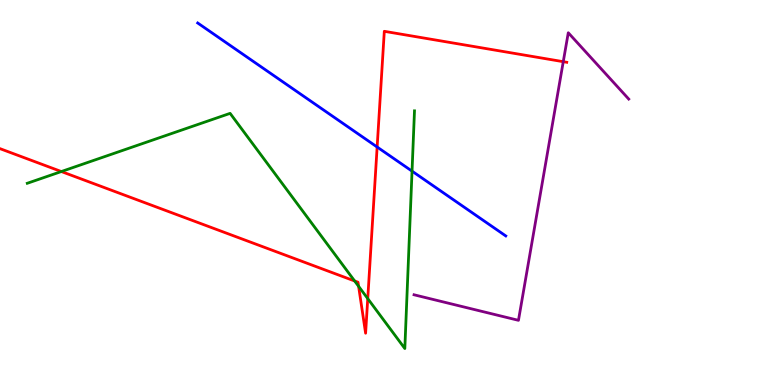[{'lines': ['blue', 'red'], 'intersections': [{'x': 4.87, 'y': 6.18}]}, {'lines': ['green', 'red'], 'intersections': [{'x': 0.792, 'y': 5.54}, {'x': 4.58, 'y': 2.7}, {'x': 4.63, 'y': 2.56}, {'x': 4.75, 'y': 2.24}]}, {'lines': ['purple', 'red'], 'intersections': [{'x': 7.27, 'y': 8.4}]}, {'lines': ['blue', 'green'], 'intersections': [{'x': 5.32, 'y': 5.55}]}, {'lines': ['blue', 'purple'], 'intersections': []}, {'lines': ['green', 'purple'], 'intersections': []}]